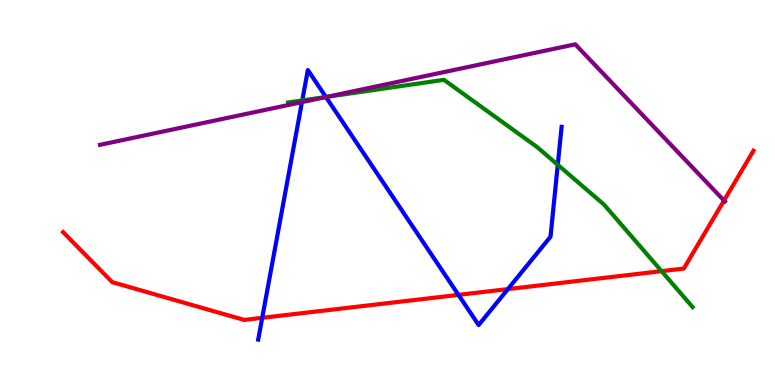[{'lines': ['blue', 'red'], 'intersections': [{'x': 3.38, 'y': 1.75}, {'x': 5.92, 'y': 2.34}, {'x': 6.55, 'y': 2.49}]}, {'lines': ['green', 'red'], 'intersections': [{'x': 8.54, 'y': 2.96}]}, {'lines': ['purple', 'red'], 'intersections': [{'x': 9.34, 'y': 4.79}]}, {'lines': ['blue', 'green'], 'intersections': [{'x': 3.9, 'y': 7.39}, {'x': 4.21, 'y': 7.48}, {'x': 7.2, 'y': 5.72}]}, {'lines': ['blue', 'purple'], 'intersections': [{'x': 3.9, 'y': 7.35}, {'x': 4.21, 'y': 7.48}]}, {'lines': ['green', 'purple'], 'intersections': [{'x': 4.22, 'y': 7.48}]}]